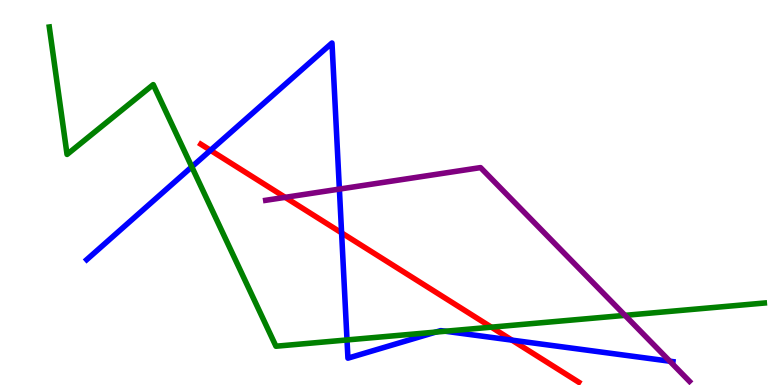[{'lines': ['blue', 'red'], 'intersections': [{'x': 2.72, 'y': 6.1}, {'x': 4.41, 'y': 3.95}, {'x': 6.61, 'y': 1.17}]}, {'lines': ['green', 'red'], 'intersections': [{'x': 6.34, 'y': 1.5}]}, {'lines': ['purple', 'red'], 'intersections': [{'x': 3.68, 'y': 4.87}]}, {'lines': ['blue', 'green'], 'intersections': [{'x': 2.47, 'y': 5.67}, {'x': 4.48, 'y': 1.17}, {'x': 5.62, 'y': 1.37}, {'x': 5.75, 'y': 1.4}]}, {'lines': ['blue', 'purple'], 'intersections': [{'x': 4.38, 'y': 5.09}, {'x': 8.64, 'y': 0.618}]}, {'lines': ['green', 'purple'], 'intersections': [{'x': 8.06, 'y': 1.81}]}]